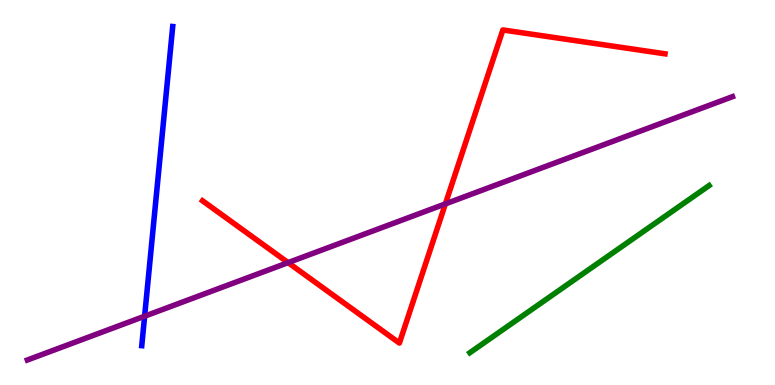[{'lines': ['blue', 'red'], 'intersections': []}, {'lines': ['green', 'red'], 'intersections': []}, {'lines': ['purple', 'red'], 'intersections': [{'x': 3.72, 'y': 3.18}, {'x': 5.75, 'y': 4.7}]}, {'lines': ['blue', 'green'], 'intersections': []}, {'lines': ['blue', 'purple'], 'intersections': [{'x': 1.87, 'y': 1.79}]}, {'lines': ['green', 'purple'], 'intersections': []}]